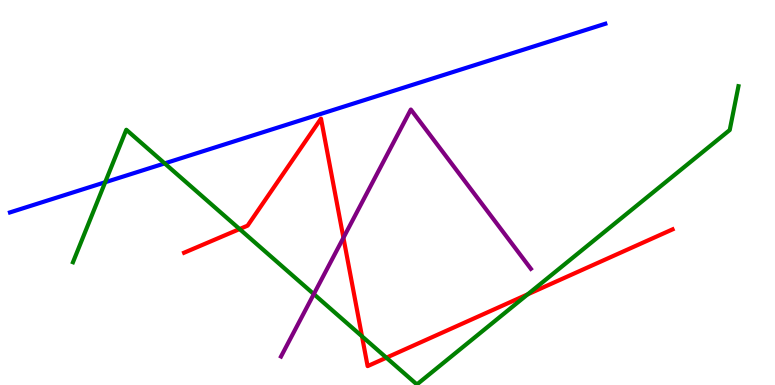[{'lines': ['blue', 'red'], 'intersections': []}, {'lines': ['green', 'red'], 'intersections': [{'x': 3.09, 'y': 4.05}, {'x': 4.67, 'y': 1.26}, {'x': 4.99, 'y': 0.709}, {'x': 6.81, 'y': 2.36}]}, {'lines': ['purple', 'red'], 'intersections': [{'x': 4.43, 'y': 3.82}]}, {'lines': ['blue', 'green'], 'intersections': [{'x': 1.36, 'y': 5.27}, {'x': 2.13, 'y': 5.76}]}, {'lines': ['blue', 'purple'], 'intersections': []}, {'lines': ['green', 'purple'], 'intersections': [{'x': 4.05, 'y': 2.36}]}]